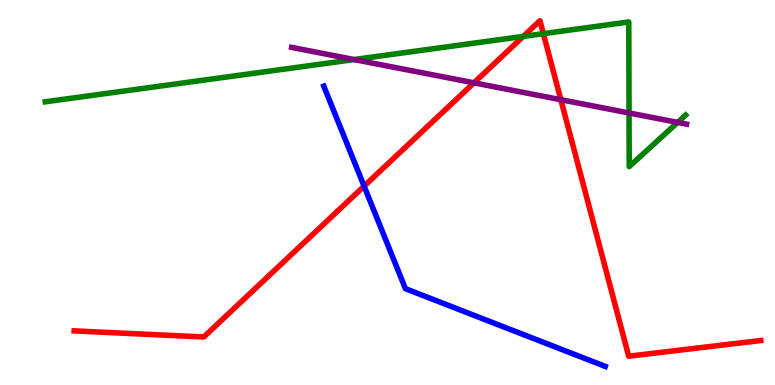[{'lines': ['blue', 'red'], 'intersections': [{'x': 4.7, 'y': 5.16}]}, {'lines': ['green', 'red'], 'intersections': [{'x': 6.75, 'y': 9.05}, {'x': 7.01, 'y': 9.13}]}, {'lines': ['purple', 'red'], 'intersections': [{'x': 6.12, 'y': 7.85}, {'x': 7.24, 'y': 7.41}]}, {'lines': ['blue', 'green'], 'intersections': []}, {'lines': ['blue', 'purple'], 'intersections': []}, {'lines': ['green', 'purple'], 'intersections': [{'x': 4.57, 'y': 8.45}, {'x': 8.12, 'y': 7.07}, {'x': 8.74, 'y': 6.82}]}]